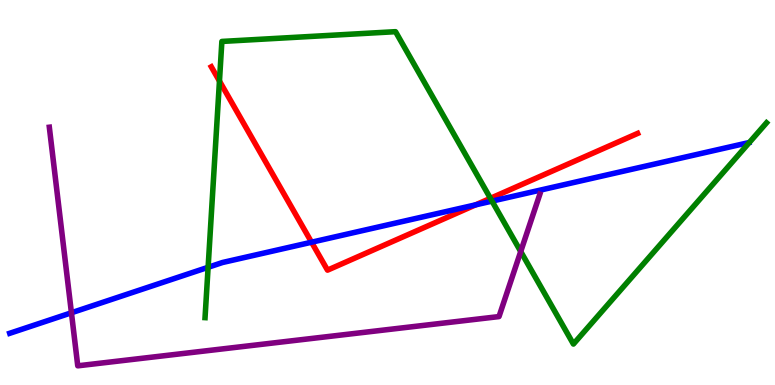[{'lines': ['blue', 'red'], 'intersections': [{'x': 4.02, 'y': 3.71}, {'x': 6.14, 'y': 4.68}]}, {'lines': ['green', 'red'], 'intersections': [{'x': 2.83, 'y': 7.89}, {'x': 6.33, 'y': 4.85}]}, {'lines': ['purple', 'red'], 'intersections': []}, {'lines': ['blue', 'green'], 'intersections': [{'x': 2.69, 'y': 3.06}, {'x': 6.35, 'y': 4.78}]}, {'lines': ['blue', 'purple'], 'intersections': [{'x': 0.922, 'y': 1.88}]}, {'lines': ['green', 'purple'], 'intersections': [{'x': 6.72, 'y': 3.47}]}]